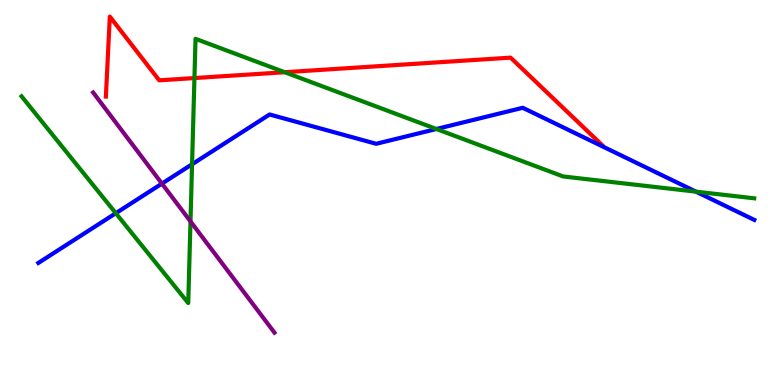[{'lines': ['blue', 'red'], 'intersections': []}, {'lines': ['green', 'red'], 'intersections': [{'x': 2.51, 'y': 7.97}, {'x': 3.67, 'y': 8.12}]}, {'lines': ['purple', 'red'], 'intersections': []}, {'lines': ['blue', 'green'], 'intersections': [{'x': 1.49, 'y': 4.46}, {'x': 2.48, 'y': 5.73}, {'x': 5.63, 'y': 6.65}, {'x': 8.98, 'y': 5.02}]}, {'lines': ['blue', 'purple'], 'intersections': [{'x': 2.09, 'y': 5.23}]}, {'lines': ['green', 'purple'], 'intersections': [{'x': 2.46, 'y': 4.25}]}]